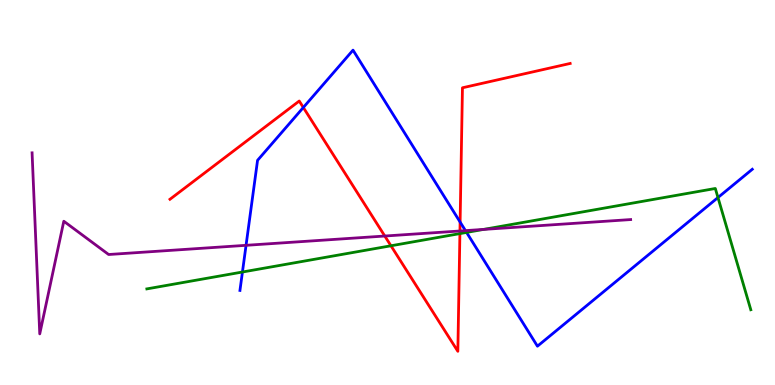[{'lines': ['blue', 'red'], 'intersections': [{'x': 3.91, 'y': 7.21}, {'x': 5.94, 'y': 4.23}]}, {'lines': ['green', 'red'], 'intersections': [{'x': 5.04, 'y': 3.62}, {'x': 5.93, 'y': 3.93}]}, {'lines': ['purple', 'red'], 'intersections': [{'x': 4.96, 'y': 3.87}, {'x': 5.93, 'y': 4.0}]}, {'lines': ['blue', 'green'], 'intersections': [{'x': 3.13, 'y': 2.93}, {'x': 6.02, 'y': 3.96}, {'x': 9.26, 'y': 4.87}]}, {'lines': ['blue', 'purple'], 'intersections': [{'x': 3.17, 'y': 3.63}, {'x': 6.01, 'y': 4.01}]}, {'lines': ['green', 'purple'], 'intersections': [{'x': 6.24, 'y': 4.04}]}]